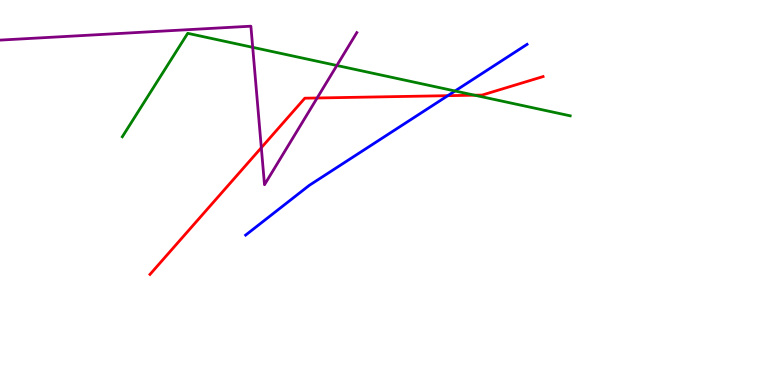[{'lines': ['blue', 'red'], 'intersections': [{'x': 5.78, 'y': 7.51}]}, {'lines': ['green', 'red'], 'intersections': [{'x': 6.12, 'y': 7.53}]}, {'lines': ['purple', 'red'], 'intersections': [{'x': 3.37, 'y': 6.16}, {'x': 4.09, 'y': 7.45}]}, {'lines': ['blue', 'green'], 'intersections': [{'x': 5.87, 'y': 7.64}]}, {'lines': ['blue', 'purple'], 'intersections': []}, {'lines': ['green', 'purple'], 'intersections': [{'x': 3.26, 'y': 8.77}, {'x': 4.35, 'y': 8.3}]}]